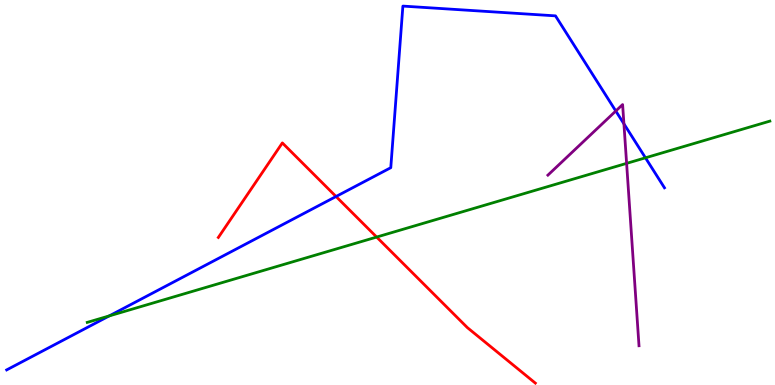[{'lines': ['blue', 'red'], 'intersections': [{'x': 4.34, 'y': 4.9}]}, {'lines': ['green', 'red'], 'intersections': [{'x': 4.86, 'y': 3.84}]}, {'lines': ['purple', 'red'], 'intersections': []}, {'lines': ['blue', 'green'], 'intersections': [{'x': 1.41, 'y': 1.79}, {'x': 8.33, 'y': 5.9}]}, {'lines': ['blue', 'purple'], 'intersections': [{'x': 7.95, 'y': 7.12}, {'x': 8.05, 'y': 6.78}]}, {'lines': ['green', 'purple'], 'intersections': [{'x': 8.09, 'y': 5.76}]}]